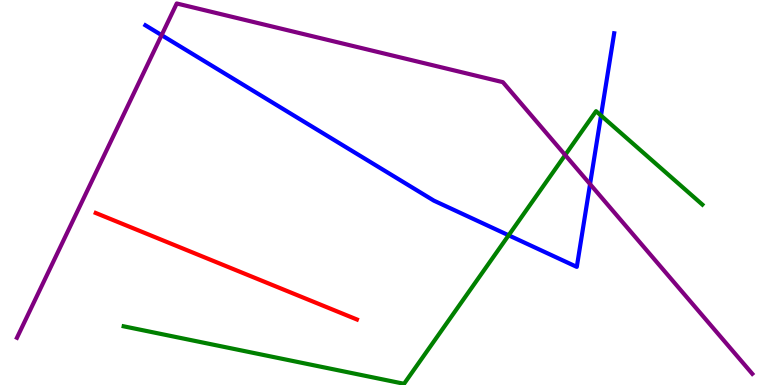[{'lines': ['blue', 'red'], 'intersections': []}, {'lines': ['green', 'red'], 'intersections': []}, {'lines': ['purple', 'red'], 'intersections': []}, {'lines': ['blue', 'green'], 'intersections': [{'x': 6.56, 'y': 3.89}, {'x': 7.76, 'y': 7.0}]}, {'lines': ['blue', 'purple'], 'intersections': [{'x': 2.09, 'y': 9.09}, {'x': 7.61, 'y': 5.22}]}, {'lines': ['green', 'purple'], 'intersections': [{'x': 7.29, 'y': 5.97}]}]